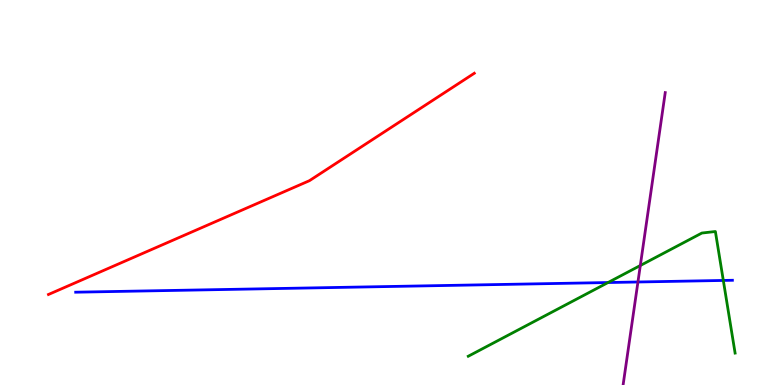[{'lines': ['blue', 'red'], 'intersections': []}, {'lines': ['green', 'red'], 'intersections': []}, {'lines': ['purple', 'red'], 'intersections': []}, {'lines': ['blue', 'green'], 'intersections': [{'x': 7.85, 'y': 2.66}, {'x': 9.33, 'y': 2.72}]}, {'lines': ['blue', 'purple'], 'intersections': [{'x': 8.23, 'y': 2.68}]}, {'lines': ['green', 'purple'], 'intersections': [{'x': 8.26, 'y': 3.1}]}]